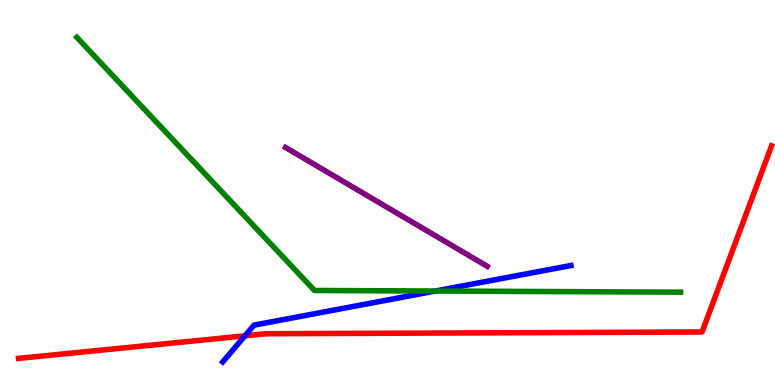[{'lines': ['blue', 'red'], 'intersections': [{'x': 3.16, 'y': 1.28}]}, {'lines': ['green', 'red'], 'intersections': []}, {'lines': ['purple', 'red'], 'intersections': []}, {'lines': ['blue', 'green'], 'intersections': [{'x': 5.62, 'y': 2.44}]}, {'lines': ['blue', 'purple'], 'intersections': []}, {'lines': ['green', 'purple'], 'intersections': []}]